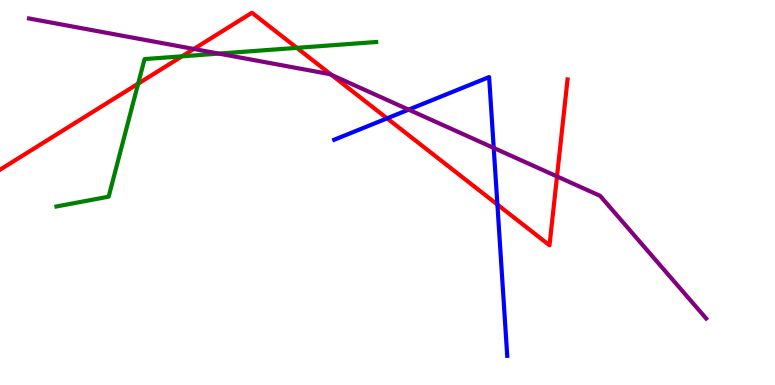[{'lines': ['blue', 'red'], 'intersections': [{'x': 4.99, 'y': 6.93}, {'x': 6.42, 'y': 4.69}]}, {'lines': ['green', 'red'], 'intersections': [{'x': 1.78, 'y': 7.83}, {'x': 2.35, 'y': 8.54}, {'x': 3.83, 'y': 8.76}]}, {'lines': ['purple', 'red'], 'intersections': [{'x': 2.5, 'y': 8.73}, {'x': 4.28, 'y': 8.05}, {'x': 7.19, 'y': 5.42}]}, {'lines': ['blue', 'green'], 'intersections': []}, {'lines': ['blue', 'purple'], 'intersections': [{'x': 5.27, 'y': 7.15}, {'x': 6.37, 'y': 6.16}]}, {'lines': ['green', 'purple'], 'intersections': [{'x': 2.82, 'y': 8.61}]}]